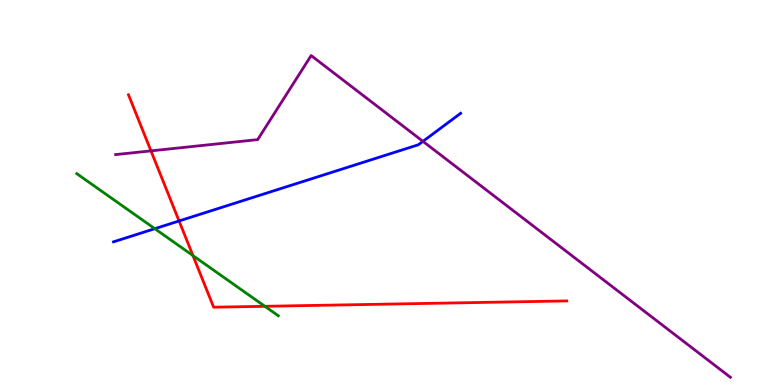[{'lines': ['blue', 'red'], 'intersections': [{'x': 2.31, 'y': 4.26}]}, {'lines': ['green', 'red'], 'intersections': [{'x': 2.49, 'y': 3.36}, {'x': 3.42, 'y': 2.04}]}, {'lines': ['purple', 'red'], 'intersections': [{'x': 1.95, 'y': 6.08}]}, {'lines': ['blue', 'green'], 'intersections': [{'x': 2.0, 'y': 4.06}]}, {'lines': ['blue', 'purple'], 'intersections': [{'x': 5.46, 'y': 6.33}]}, {'lines': ['green', 'purple'], 'intersections': []}]